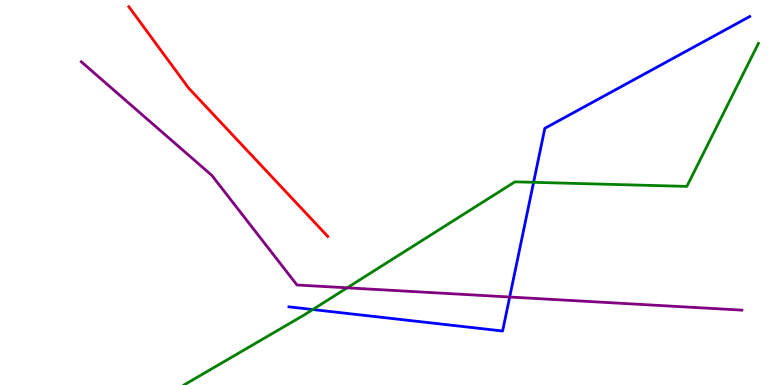[{'lines': ['blue', 'red'], 'intersections': []}, {'lines': ['green', 'red'], 'intersections': []}, {'lines': ['purple', 'red'], 'intersections': []}, {'lines': ['blue', 'green'], 'intersections': [{'x': 4.04, 'y': 1.96}, {'x': 6.88, 'y': 5.26}]}, {'lines': ['blue', 'purple'], 'intersections': [{'x': 6.58, 'y': 2.29}]}, {'lines': ['green', 'purple'], 'intersections': [{'x': 4.48, 'y': 2.52}]}]